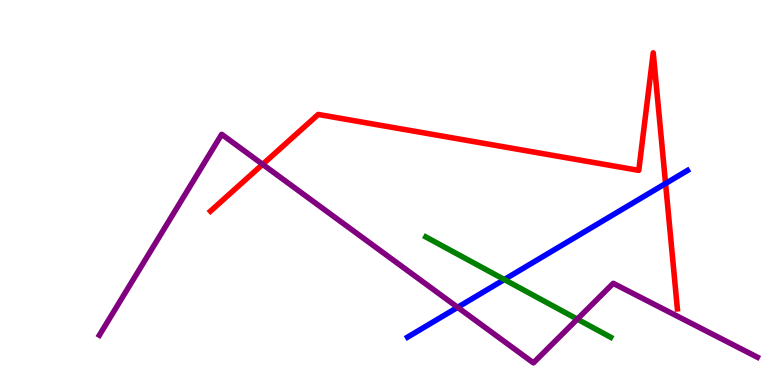[{'lines': ['blue', 'red'], 'intersections': [{'x': 8.59, 'y': 5.23}]}, {'lines': ['green', 'red'], 'intersections': []}, {'lines': ['purple', 'red'], 'intersections': [{'x': 3.39, 'y': 5.73}]}, {'lines': ['blue', 'green'], 'intersections': [{'x': 6.51, 'y': 2.74}]}, {'lines': ['blue', 'purple'], 'intersections': [{'x': 5.91, 'y': 2.02}]}, {'lines': ['green', 'purple'], 'intersections': [{'x': 7.45, 'y': 1.71}]}]